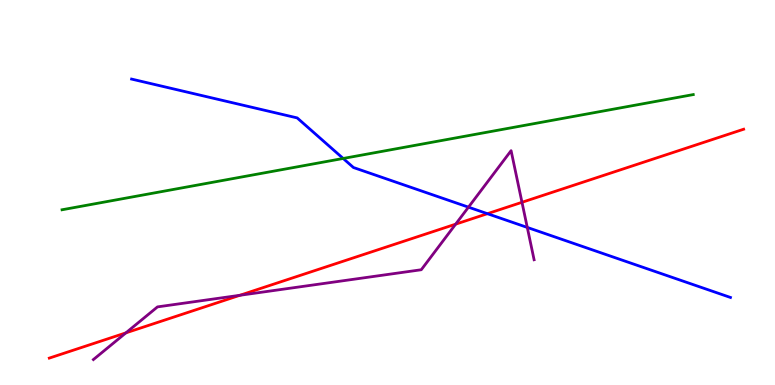[{'lines': ['blue', 'red'], 'intersections': [{'x': 6.29, 'y': 4.45}]}, {'lines': ['green', 'red'], 'intersections': []}, {'lines': ['purple', 'red'], 'intersections': [{'x': 1.62, 'y': 1.35}, {'x': 3.1, 'y': 2.33}, {'x': 5.88, 'y': 4.18}, {'x': 6.74, 'y': 4.75}]}, {'lines': ['blue', 'green'], 'intersections': [{'x': 4.43, 'y': 5.88}]}, {'lines': ['blue', 'purple'], 'intersections': [{'x': 6.04, 'y': 4.62}, {'x': 6.8, 'y': 4.09}]}, {'lines': ['green', 'purple'], 'intersections': []}]